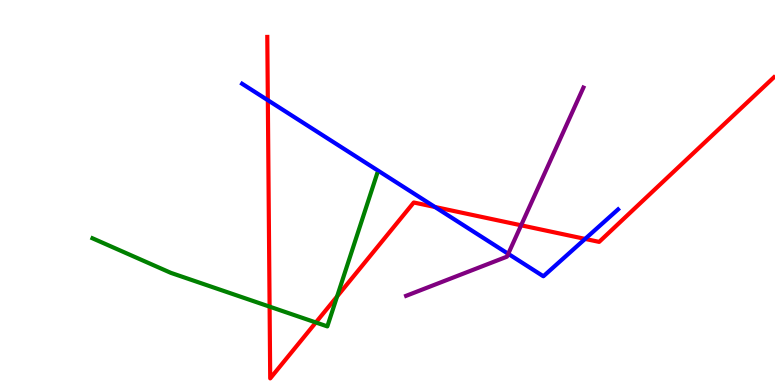[{'lines': ['blue', 'red'], 'intersections': [{'x': 3.46, 'y': 7.4}, {'x': 5.61, 'y': 4.62}, {'x': 7.55, 'y': 3.79}]}, {'lines': ['green', 'red'], 'intersections': [{'x': 3.48, 'y': 2.04}, {'x': 4.08, 'y': 1.62}, {'x': 4.35, 'y': 2.3}]}, {'lines': ['purple', 'red'], 'intersections': [{'x': 6.72, 'y': 4.15}]}, {'lines': ['blue', 'green'], 'intersections': []}, {'lines': ['blue', 'purple'], 'intersections': [{'x': 6.56, 'y': 3.41}]}, {'lines': ['green', 'purple'], 'intersections': []}]